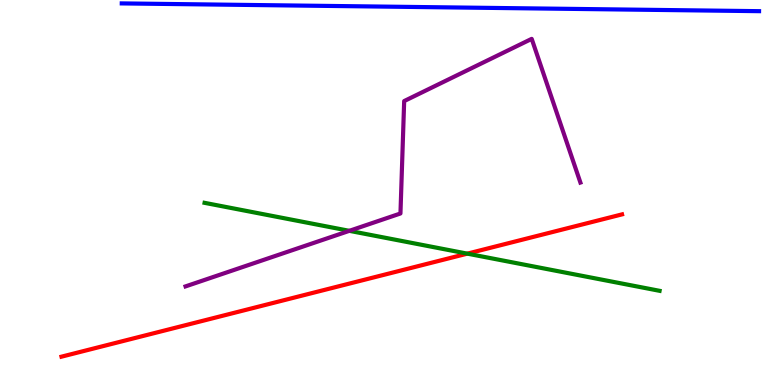[{'lines': ['blue', 'red'], 'intersections': []}, {'lines': ['green', 'red'], 'intersections': [{'x': 6.03, 'y': 3.41}]}, {'lines': ['purple', 'red'], 'intersections': []}, {'lines': ['blue', 'green'], 'intersections': []}, {'lines': ['blue', 'purple'], 'intersections': []}, {'lines': ['green', 'purple'], 'intersections': [{'x': 4.51, 'y': 4.0}]}]